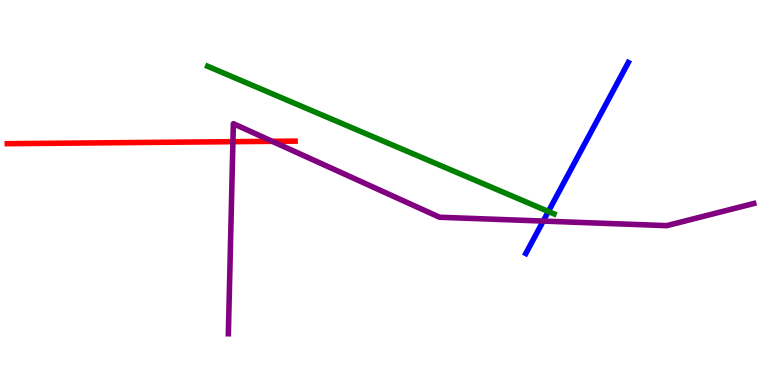[{'lines': ['blue', 'red'], 'intersections': []}, {'lines': ['green', 'red'], 'intersections': []}, {'lines': ['purple', 'red'], 'intersections': [{'x': 3.01, 'y': 6.32}, {'x': 3.51, 'y': 6.33}]}, {'lines': ['blue', 'green'], 'intersections': [{'x': 7.08, 'y': 4.51}]}, {'lines': ['blue', 'purple'], 'intersections': [{'x': 7.01, 'y': 4.26}]}, {'lines': ['green', 'purple'], 'intersections': []}]